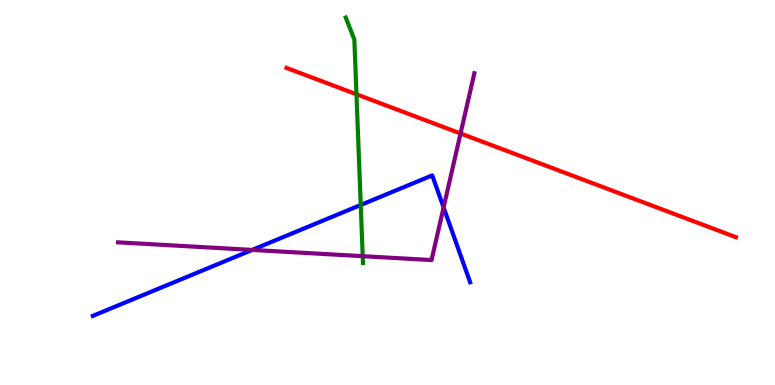[{'lines': ['blue', 'red'], 'intersections': []}, {'lines': ['green', 'red'], 'intersections': [{'x': 4.6, 'y': 7.55}]}, {'lines': ['purple', 'red'], 'intersections': [{'x': 5.94, 'y': 6.53}]}, {'lines': ['blue', 'green'], 'intersections': [{'x': 4.65, 'y': 4.68}]}, {'lines': ['blue', 'purple'], 'intersections': [{'x': 3.25, 'y': 3.51}, {'x': 5.72, 'y': 4.61}]}, {'lines': ['green', 'purple'], 'intersections': [{'x': 4.68, 'y': 3.35}]}]